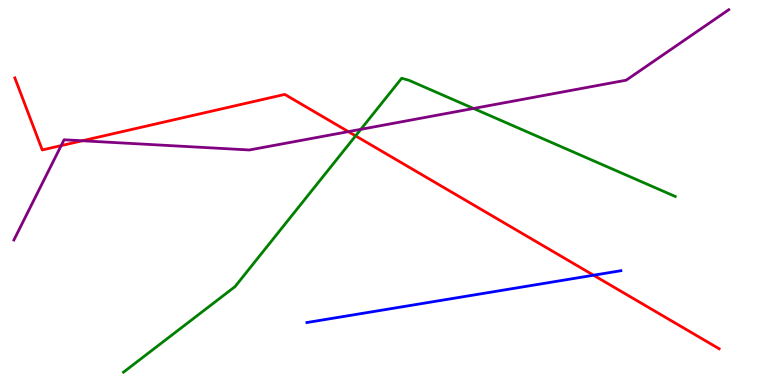[{'lines': ['blue', 'red'], 'intersections': [{'x': 7.66, 'y': 2.85}]}, {'lines': ['green', 'red'], 'intersections': [{'x': 4.59, 'y': 6.47}]}, {'lines': ['purple', 'red'], 'intersections': [{'x': 0.789, 'y': 6.22}, {'x': 1.06, 'y': 6.34}, {'x': 4.5, 'y': 6.58}]}, {'lines': ['blue', 'green'], 'intersections': []}, {'lines': ['blue', 'purple'], 'intersections': []}, {'lines': ['green', 'purple'], 'intersections': [{'x': 4.66, 'y': 6.64}, {'x': 6.11, 'y': 7.18}]}]